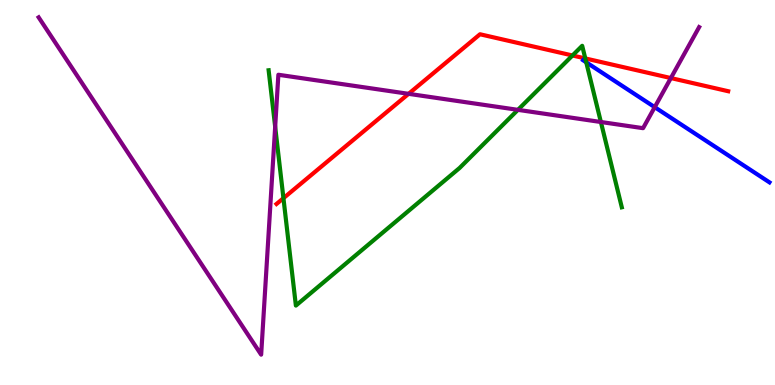[{'lines': ['blue', 'red'], 'intersections': []}, {'lines': ['green', 'red'], 'intersections': [{'x': 3.66, 'y': 4.85}, {'x': 7.39, 'y': 8.56}, {'x': 7.55, 'y': 8.48}]}, {'lines': ['purple', 'red'], 'intersections': [{'x': 5.27, 'y': 7.56}, {'x': 8.66, 'y': 7.97}]}, {'lines': ['blue', 'green'], 'intersections': [{'x': 7.56, 'y': 8.38}]}, {'lines': ['blue', 'purple'], 'intersections': [{'x': 8.45, 'y': 7.22}]}, {'lines': ['green', 'purple'], 'intersections': [{'x': 3.55, 'y': 6.71}, {'x': 6.68, 'y': 7.15}, {'x': 7.75, 'y': 6.83}]}]